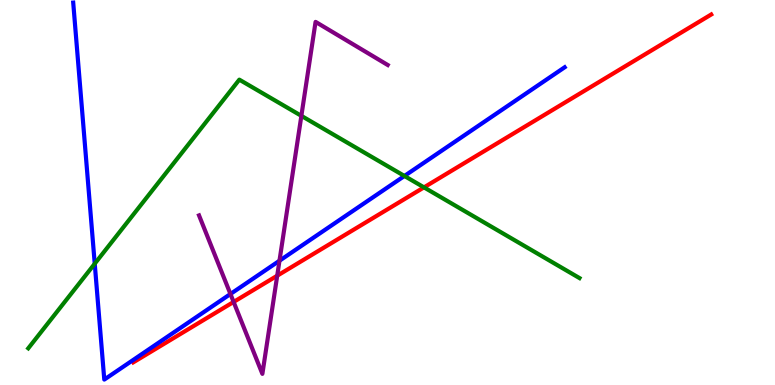[{'lines': ['blue', 'red'], 'intersections': []}, {'lines': ['green', 'red'], 'intersections': [{'x': 5.47, 'y': 5.13}]}, {'lines': ['purple', 'red'], 'intersections': [{'x': 3.01, 'y': 2.16}, {'x': 3.58, 'y': 2.84}]}, {'lines': ['blue', 'green'], 'intersections': [{'x': 1.22, 'y': 3.15}, {'x': 5.22, 'y': 5.43}]}, {'lines': ['blue', 'purple'], 'intersections': [{'x': 2.97, 'y': 2.36}, {'x': 3.61, 'y': 3.23}]}, {'lines': ['green', 'purple'], 'intersections': [{'x': 3.89, 'y': 6.99}]}]